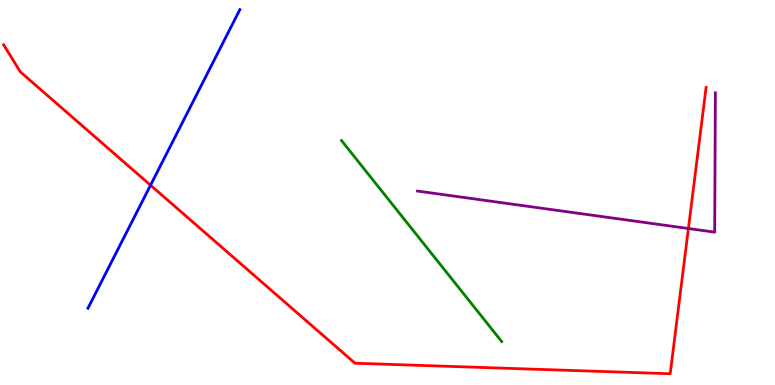[{'lines': ['blue', 'red'], 'intersections': [{'x': 1.94, 'y': 5.19}]}, {'lines': ['green', 'red'], 'intersections': []}, {'lines': ['purple', 'red'], 'intersections': [{'x': 8.88, 'y': 4.06}]}, {'lines': ['blue', 'green'], 'intersections': []}, {'lines': ['blue', 'purple'], 'intersections': []}, {'lines': ['green', 'purple'], 'intersections': []}]